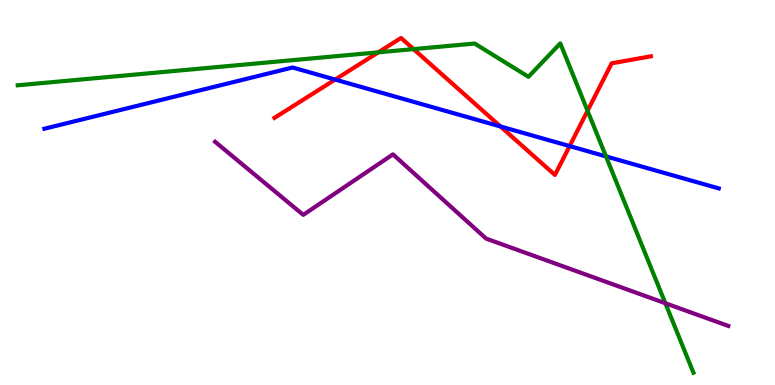[{'lines': ['blue', 'red'], 'intersections': [{'x': 4.32, 'y': 7.93}, {'x': 6.46, 'y': 6.72}, {'x': 7.35, 'y': 6.21}]}, {'lines': ['green', 'red'], 'intersections': [{'x': 4.88, 'y': 8.64}, {'x': 5.34, 'y': 8.72}, {'x': 7.58, 'y': 7.12}]}, {'lines': ['purple', 'red'], 'intersections': []}, {'lines': ['blue', 'green'], 'intersections': [{'x': 7.82, 'y': 5.94}]}, {'lines': ['blue', 'purple'], 'intersections': []}, {'lines': ['green', 'purple'], 'intersections': [{'x': 8.59, 'y': 2.12}]}]